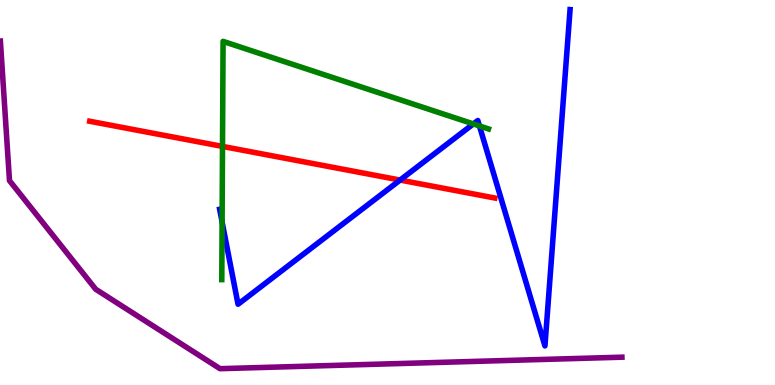[{'lines': ['blue', 'red'], 'intersections': [{'x': 5.16, 'y': 5.32}]}, {'lines': ['green', 'red'], 'intersections': [{'x': 2.87, 'y': 6.2}]}, {'lines': ['purple', 'red'], 'intersections': []}, {'lines': ['blue', 'green'], 'intersections': [{'x': 2.87, 'y': 4.24}, {'x': 6.11, 'y': 6.78}, {'x': 6.19, 'y': 6.73}]}, {'lines': ['blue', 'purple'], 'intersections': []}, {'lines': ['green', 'purple'], 'intersections': []}]